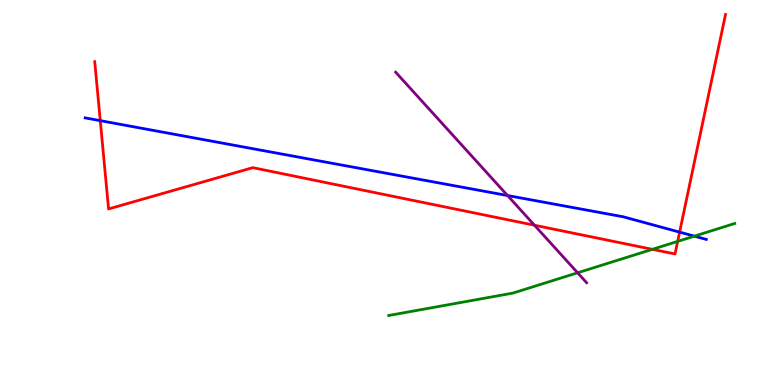[{'lines': ['blue', 'red'], 'intersections': [{'x': 1.29, 'y': 6.87}, {'x': 8.77, 'y': 3.97}]}, {'lines': ['green', 'red'], 'intersections': [{'x': 8.42, 'y': 3.52}, {'x': 8.74, 'y': 3.73}]}, {'lines': ['purple', 'red'], 'intersections': [{'x': 6.9, 'y': 4.15}]}, {'lines': ['blue', 'green'], 'intersections': [{'x': 8.96, 'y': 3.87}]}, {'lines': ['blue', 'purple'], 'intersections': [{'x': 6.55, 'y': 4.92}]}, {'lines': ['green', 'purple'], 'intersections': [{'x': 7.45, 'y': 2.91}]}]